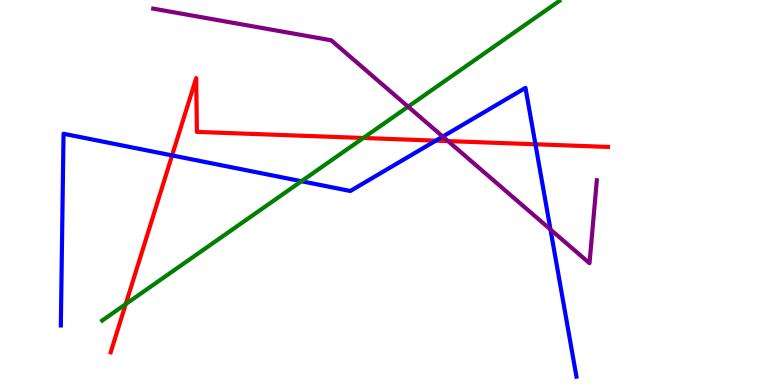[{'lines': ['blue', 'red'], 'intersections': [{'x': 2.22, 'y': 5.96}, {'x': 5.62, 'y': 6.35}, {'x': 6.91, 'y': 6.25}]}, {'lines': ['green', 'red'], 'intersections': [{'x': 1.62, 'y': 2.1}, {'x': 4.69, 'y': 6.42}]}, {'lines': ['purple', 'red'], 'intersections': [{'x': 5.78, 'y': 6.34}]}, {'lines': ['blue', 'green'], 'intersections': [{'x': 3.89, 'y': 5.29}]}, {'lines': ['blue', 'purple'], 'intersections': [{'x': 5.71, 'y': 6.45}, {'x': 7.1, 'y': 4.04}]}, {'lines': ['green', 'purple'], 'intersections': [{'x': 5.27, 'y': 7.23}]}]